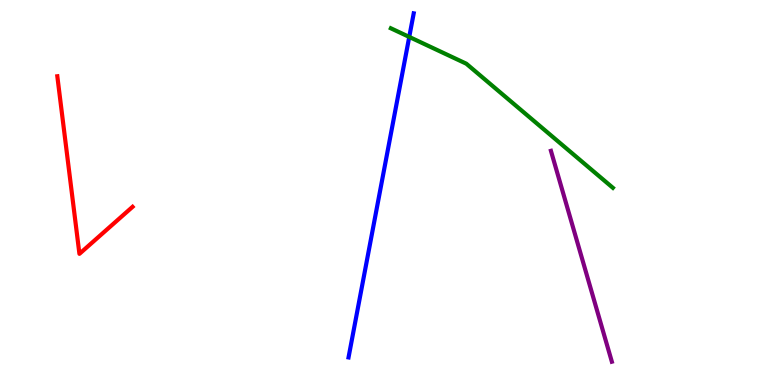[{'lines': ['blue', 'red'], 'intersections': []}, {'lines': ['green', 'red'], 'intersections': []}, {'lines': ['purple', 'red'], 'intersections': []}, {'lines': ['blue', 'green'], 'intersections': [{'x': 5.28, 'y': 9.04}]}, {'lines': ['blue', 'purple'], 'intersections': []}, {'lines': ['green', 'purple'], 'intersections': []}]